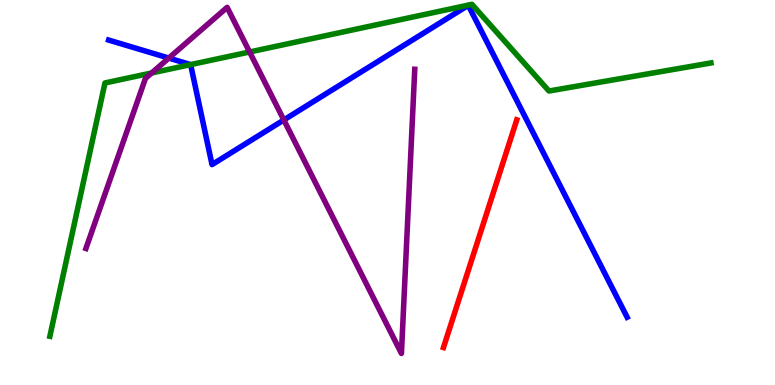[{'lines': ['blue', 'red'], 'intersections': []}, {'lines': ['green', 'red'], 'intersections': []}, {'lines': ['purple', 'red'], 'intersections': []}, {'lines': ['blue', 'green'], 'intersections': [{'x': 2.46, 'y': 8.32}]}, {'lines': ['blue', 'purple'], 'intersections': [{'x': 2.18, 'y': 8.49}, {'x': 3.66, 'y': 6.88}]}, {'lines': ['green', 'purple'], 'intersections': [{'x': 1.96, 'y': 8.11}, {'x': 3.22, 'y': 8.65}]}]